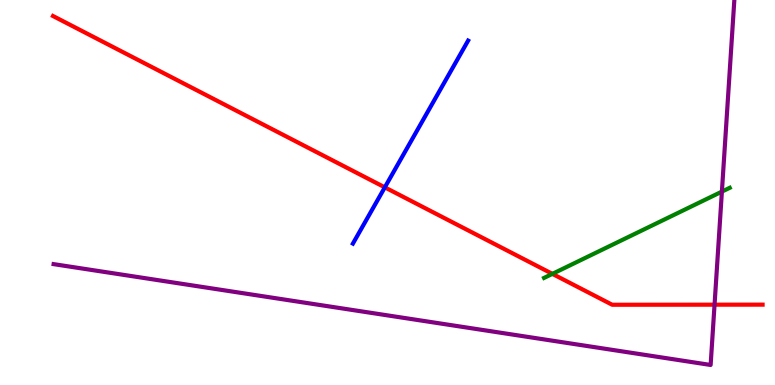[{'lines': ['blue', 'red'], 'intersections': [{'x': 4.97, 'y': 5.13}]}, {'lines': ['green', 'red'], 'intersections': [{'x': 7.13, 'y': 2.89}]}, {'lines': ['purple', 'red'], 'intersections': [{'x': 9.22, 'y': 2.09}]}, {'lines': ['blue', 'green'], 'intersections': []}, {'lines': ['blue', 'purple'], 'intersections': []}, {'lines': ['green', 'purple'], 'intersections': [{'x': 9.31, 'y': 5.02}]}]